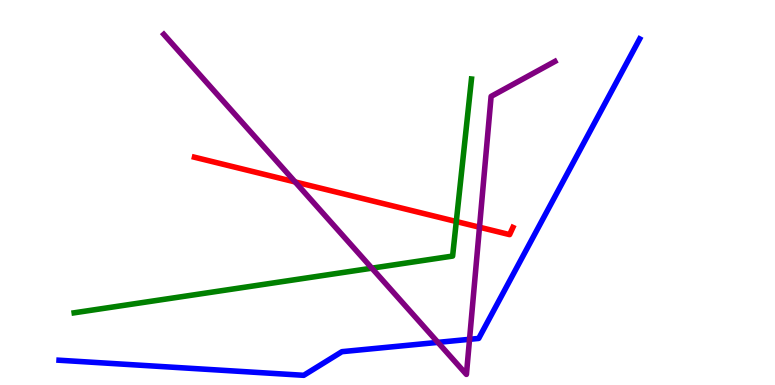[{'lines': ['blue', 'red'], 'intersections': []}, {'lines': ['green', 'red'], 'intersections': [{'x': 5.89, 'y': 4.25}]}, {'lines': ['purple', 'red'], 'intersections': [{'x': 3.81, 'y': 5.27}, {'x': 6.19, 'y': 4.1}]}, {'lines': ['blue', 'green'], 'intersections': []}, {'lines': ['blue', 'purple'], 'intersections': [{'x': 5.65, 'y': 1.11}, {'x': 6.06, 'y': 1.19}]}, {'lines': ['green', 'purple'], 'intersections': [{'x': 4.8, 'y': 3.03}]}]